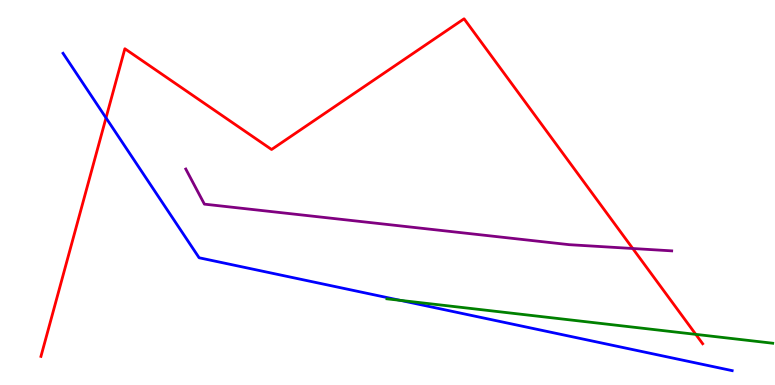[{'lines': ['blue', 'red'], 'intersections': [{'x': 1.37, 'y': 6.94}]}, {'lines': ['green', 'red'], 'intersections': [{'x': 8.98, 'y': 1.32}]}, {'lines': ['purple', 'red'], 'intersections': [{'x': 8.16, 'y': 3.55}]}, {'lines': ['blue', 'green'], 'intersections': [{'x': 5.16, 'y': 2.2}]}, {'lines': ['blue', 'purple'], 'intersections': []}, {'lines': ['green', 'purple'], 'intersections': []}]